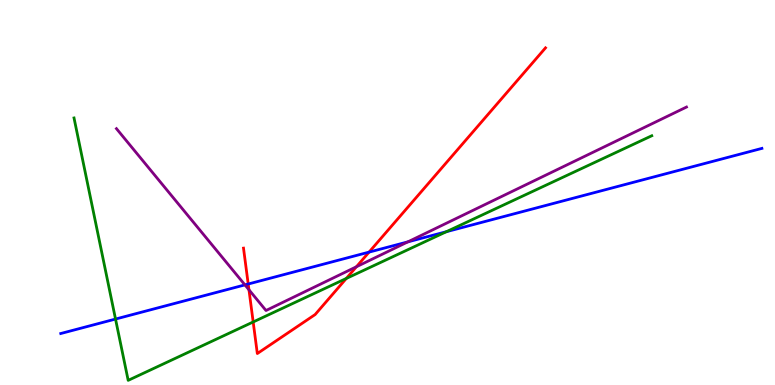[{'lines': ['blue', 'red'], 'intersections': [{'x': 3.2, 'y': 2.62}, {'x': 4.76, 'y': 3.45}]}, {'lines': ['green', 'red'], 'intersections': [{'x': 3.27, 'y': 1.64}, {'x': 4.47, 'y': 2.77}]}, {'lines': ['purple', 'red'], 'intersections': [{'x': 3.21, 'y': 2.47}, {'x': 4.6, 'y': 3.07}]}, {'lines': ['blue', 'green'], 'intersections': [{'x': 1.49, 'y': 1.71}, {'x': 5.76, 'y': 3.98}]}, {'lines': ['blue', 'purple'], 'intersections': [{'x': 3.16, 'y': 2.6}, {'x': 5.26, 'y': 3.72}]}, {'lines': ['green', 'purple'], 'intersections': []}]